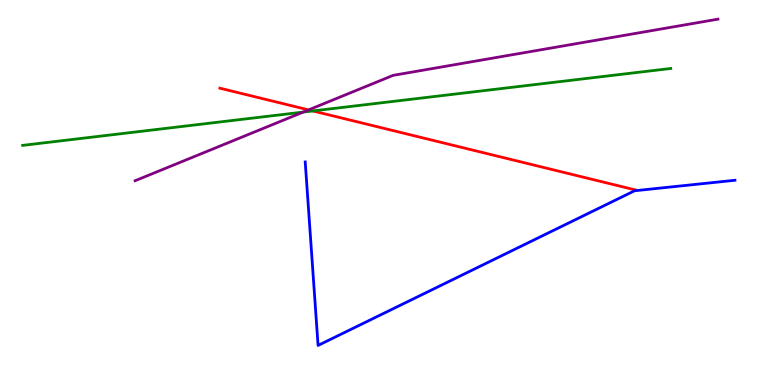[{'lines': ['blue', 'red'], 'intersections': []}, {'lines': ['green', 'red'], 'intersections': [{'x': 4.04, 'y': 7.12}]}, {'lines': ['purple', 'red'], 'intersections': [{'x': 3.98, 'y': 7.15}]}, {'lines': ['blue', 'green'], 'intersections': []}, {'lines': ['blue', 'purple'], 'intersections': []}, {'lines': ['green', 'purple'], 'intersections': [{'x': 3.91, 'y': 7.09}]}]